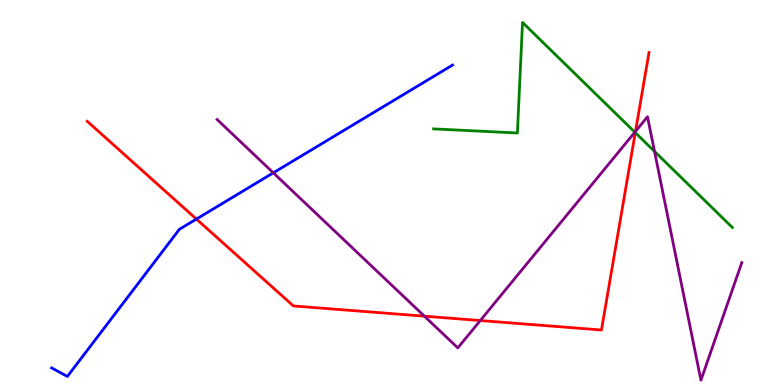[{'lines': ['blue', 'red'], 'intersections': [{'x': 2.53, 'y': 4.31}]}, {'lines': ['green', 'red'], 'intersections': [{'x': 8.2, 'y': 6.56}]}, {'lines': ['purple', 'red'], 'intersections': [{'x': 5.48, 'y': 1.79}, {'x': 6.2, 'y': 1.67}, {'x': 8.2, 'y': 6.59}]}, {'lines': ['blue', 'green'], 'intersections': []}, {'lines': ['blue', 'purple'], 'intersections': [{'x': 3.53, 'y': 5.51}]}, {'lines': ['green', 'purple'], 'intersections': [{'x': 8.19, 'y': 6.57}, {'x': 8.45, 'y': 6.07}]}]